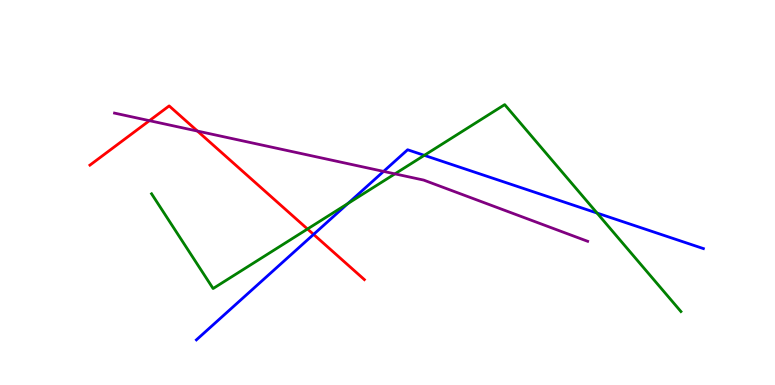[{'lines': ['blue', 'red'], 'intersections': [{'x': 4.05, 'y': 3.91}]}, {'lines': ['green', 'red'], 'intersections': [{'x': 3.97, 'y': 4.05}]}, {'lines': ['purple', 'red'], 'intersections': [{'x': 1.93, 'y': 6.87}, {'x': 2.55, 'y': 6.6}]}, {'lines': ['blue', 'green'], 'intersections': [{'x': 4.49, 'y': 4.71}, {'x': 5.47, 'y': 5.97}, {'x': 7.7, 'y': 4.47}]}, {'lines': ['blue', 'purple'], 'intersections': [{'x': 4.95, 'y': 5.55}]}, {'lines': ['green', 'purple'], 'intersections': [{'x': 5.1, 'y': 5.48}]}]